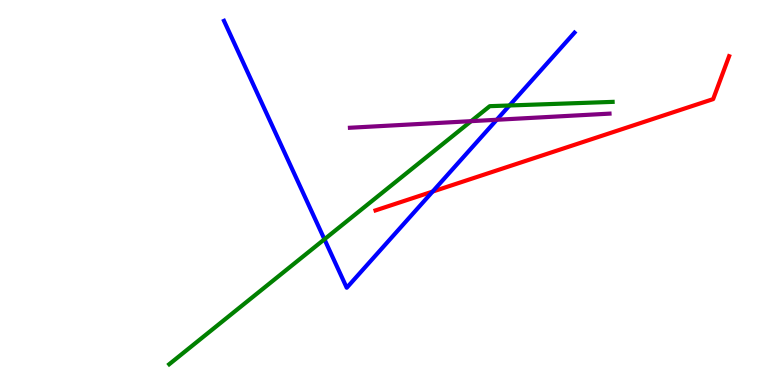[{'lines': ['blue', 'red'], 'intersections': [{'x': 5.58, 'y': 5.02}]}, {'lines': ['green', 'red'], 'intersections': []}, {'lines': ['purple', 'red'], 'intersections': []}, {'lines': ['blue', 'green'], 'intersections': [{'x': 4.19, 'y': 3.79}, {'x': 6.57, 'y': 7.26}]}, {'lines': ['blue', 'purple'], 'intersections': [{'x': 6.41, 'y': 6.89}]}, {'lines': ['green', 'purple'], 'intersections': [{'x': 6.08, 'y': 6.85}]}]